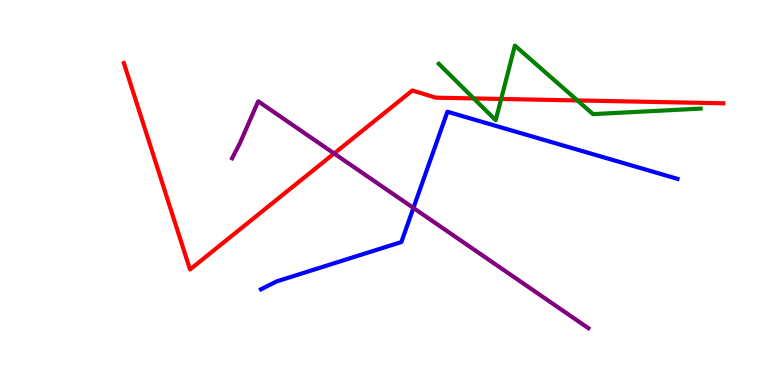[{'lines': ['blue', 'red'], 'intersections': []}, {'lines': ['green', 'red'], 'intersections': [{'x': 6.11, 'y': 7.44}, {'x': 6.47, 'y': 7.43}, {'x': 7.45, 'y': 7.39}]}, {'lines': ['purple', 'red'], 'intersections': [{'x': 4.31, 'y': 6.01}]}, {'lines': ['blue', 'green'], 'intersections': []}, {'lines': ['blue', 'purple'], 'intersections': [{'x': 5.33, 'y': 4.6}]}, {'lines': ['green', 'purple'], 'intersections': []}]